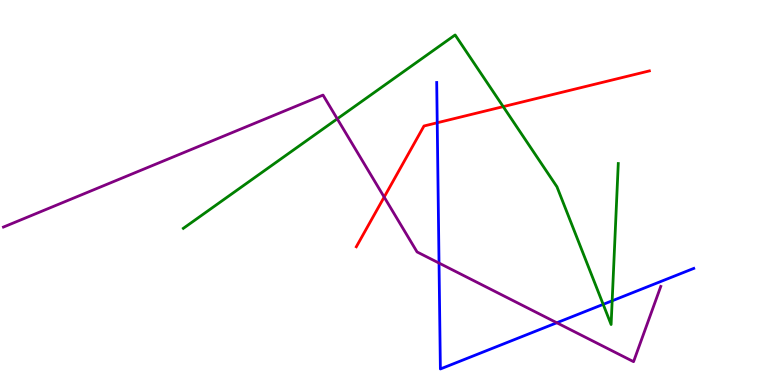[{'lines': ['blue', 'red'], 'intersections': [{'x': 5.64, 'y': 6.81}]}, {'lines': ['green', 'red'], 'intersections': [{'x': 6.49, 'y': 7.23}]}, {'lines': ['purple', 'red'], 'intersections': [{'x': 4.96, 'y': 4.88}]}, {'lines': ['blue', 'green'], 'intersections': [{'x': 7.78, 'y': 2.09}, {'x': 7.9, 'y': 2.19}]}, {'lines': ['blue', 'purple'], 'intersections': [{'x': 5.66, 'y': 3.17}, {'x': 7.18, 'y': 1.62}]}, {'lines': ['green', 'purple'], 'intersections': [{'x': 4.35, 'y': 6.91}]}]